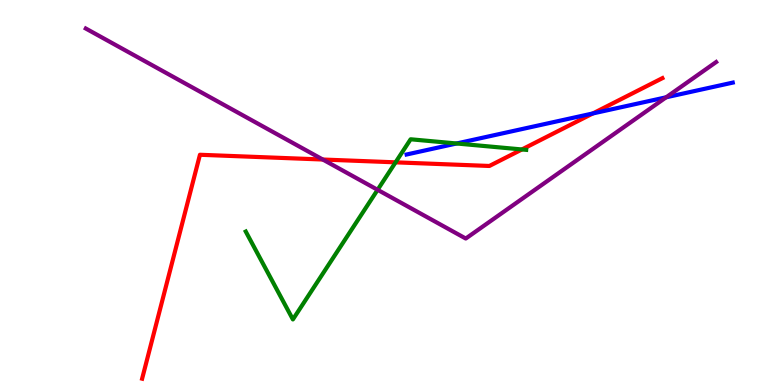[{'lines': ['blue', 'red'], 'intersections': [{'x': 7.65, 'y': 7.05}]}, {'lines': ['green', 'red'], 'intersections': [{'x': 5.1, 'y': 5.78}, {'x': 6.73, 'y': 6.12}]}, {'lines': ['purple', 'red'], 'intersections': [{'x': 4.17, 'y': 5.86}]}, {'lines': ['blue', 'green'], 'intersections': [{'x': 5.89, 'y': 6.27}]}, {'lines': ['blue', 'purple'], 'intersections': [{'x': 8.6, 'y': 7.47}]}, {'lines': ['green', 'purple'], 'intersections': [{'x': 4.87, 'y': 5.07}]}]